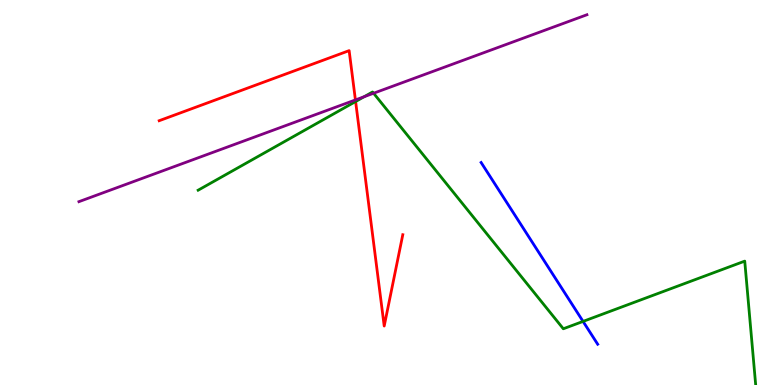[{'lines': ['blue', 'red'], 'intersections': []}, {'lines': ['green', 'red'], 'intersections': [{'x': 4.59, 'y': 7.36}]}, {'lines': ['purple', 'red'], 'intersections': [{'x': 4.59, 'y': 7.4}]}, {'lines': ['blue', 'green'], 'intersections': [{'x': 7.52, 'y': 1.65}]}, {'lines': ['blue', 'purple'], 'intersections': []}, {'lines': ['green', 'purple'], 'intersections': [{'x': 4.7, 'y': 7.49}, {'x': 4.82, 'y': 7.58}]}]